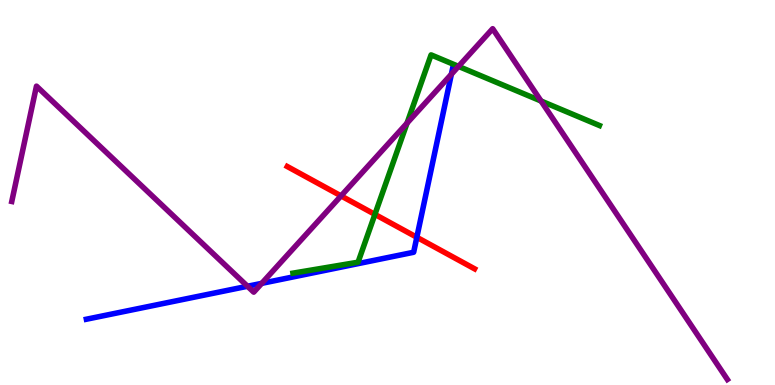[{'lines': ['blue', 'red'], 'intersections': [{'x': 5.38, 'y': 3.84}]}, {'lines': ['green', 'red'], 'intersections': [{'x': 4.84, 'y': 4.43}]}, {'lines': ['purple', 'red'], 'intersections': [{'x': 4.4, 'y': 4.91}]}, {'lines': ['blue', 'green'], 'intersections': []}, {'lines': ['blue', 'purple'], 'intersections': [{'x': 3.19, 'y': 2.56}, {'x': 3.38, 'y': 2.64}, {'x': 5.82, 'y': 8.07}]}, {'lines': ['green', 'purple'], 'intersections': [{'x': 5.25, 'y': 6.8}, {'x': 5.92, 'y': 8.28}, {'x': 6.98, 'y': 7.38}]}]